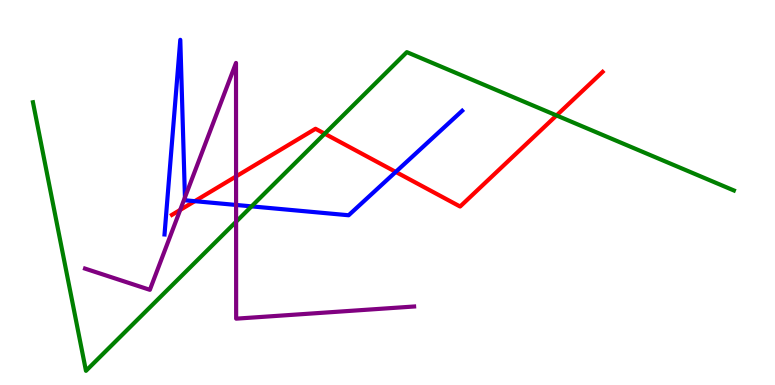[{'lines': ['blue', 'red'], 'intersections': [{'x': 2.51, 'y': 4.77}, {'x': 5.11, 'y': 5.53}]}, {'lines': ['green', 'red'], 'intersections': [{'x': 4.19, 'y': 6.53}, {'x': 7.18, 'y': 7.0}]}, {'lines': ['purple', 'red'], 'intersections': [{'x': 2.33, 'y': 4.55}, {'x': 3.05, 'y': 5.42}]}, {'lines': ['blue', 'green'], 'intersections': [{'x': 3.25, 'y': 4.64}]}, {'lines': ['blue', 'purple'], 'intersections': [{'x': 2.39, 'y': 4.87}, {'x': 3.05, 'y': 4.68}]}, {'lines': ['green', 'purple'], 'intersections': [{'x': 3.05, 'y': 4.24}]}]